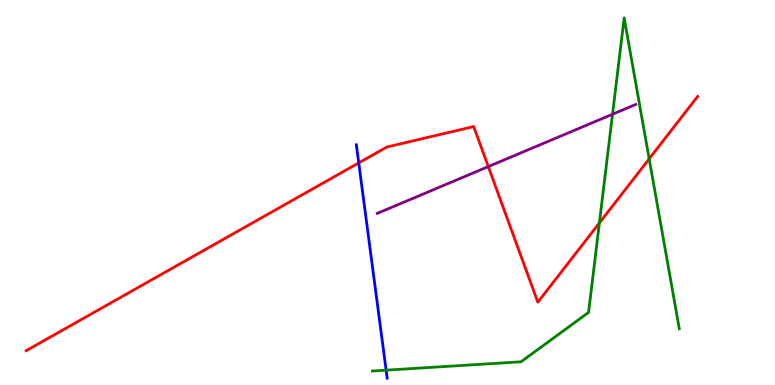[{'lines': ['blue', 'red'], 'intersections': [{'x': 4.63, 'y': 5.77}]}, {'lines': ['green', 'red'], 'intersections': [{'x': 7.73, 'y': 4.21}, {'x': 8.38, 'y': 5.87}]}, {'lines': ['purple', 'red'], 'intersections': [{'x': 6.3, 'y': 5.67}]}, {'lines': ['blue', 'green'], 'intersections': [{'x': 4.98, 'y': 0.385}]}, {'lines': ['blue', 'purple'], 'intersections': []}, {'lines': ['green', 'purple'], 'intersections': [{'x': 7.9, 'y': 7.03}]}]